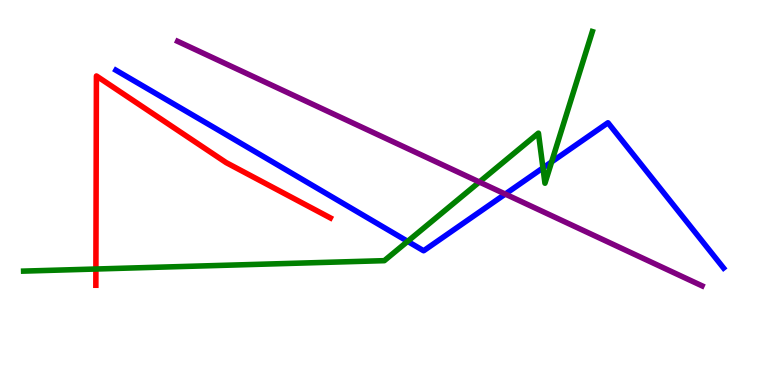[{'lines': ['blue', 'red'], 'intersections': []}, {'lines': ['green', 'red'], 'intersections': [{'x': 1.24, 'y': 3.01}]}, {'lines': ['purple', 'red'], 'intersections': []}, {'lines': ['blue', 'green'], 'intersections': [{'x': 5.26, 'y': 3.73}, {'x': 7.01, 'y': 5.64}, {'x': 7.12, 'y': 5.8}]}, {'lines': ['blue', 'purple'], 'intersections': [{'x': 6.52, 'y': 4.96}]}, {'lines': ['green', 'purple'], 'intersections': [{'x': 6.19, 'y': 5.27}]}]